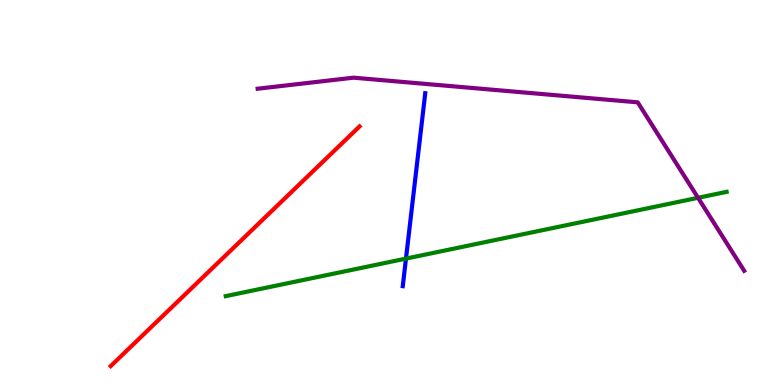[{'lines': ['blue', 'red'], 'intersections': []}, {'lines': ['green', 'red'], 'intersections': []}, {'lines': ['purple', 'red'], 'intersections': []}, {'lines': ['blue', 'green'], 'intersections': [{'x': 5.24, 'y': 3.28}]}, {'lines': ['blue', 'purple'], 'intersections': []}, {'lines': ['green', 'purple'], 'intersections': [{'x': 9.01, 'y': 4.86}]}]